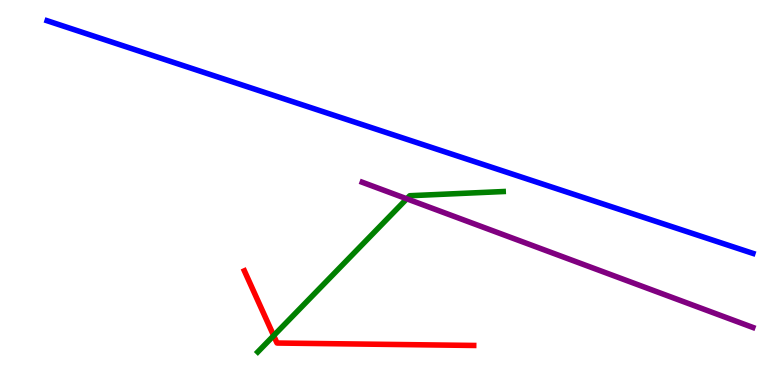[{'lines': ['blue', 'red'], 'intersections': []}, {'lines': ['green', 'red'], 'intersections': [{'x': 3.53, 'y': 1.28}]}, {'lines': ['purple', 'red'], 'intersections': []}, {'lines': ['blue', 'green'], 'intersections': []}, {'lines': ['blue', 'purple'], 'intersections': []}, {'lines': ['green', 'purple'], 'intersections': [{'x': 5.25, 'y': 4.84}]}]